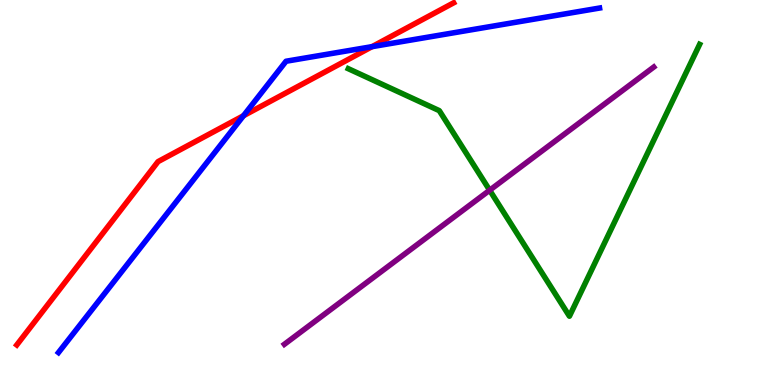[{'lines': ['blue', 'red'], 'intersections': [{'x': 3.14, 'y': 6.99}, {'x': 4.8, 'y': 8.79}]}, {'lines': ['green', 'red'], 'intersections': []}, {'lines': ['purple', 'red'], 'intersections': []}, {'lines': ['blue', 'green'], 'intersections': []}, {'lines': ['blue', 'purple'], 'intersections': []}, {'lines': ['green', 'purple'], 'intersections': [{'x': 6.32, 'y': 5.06}]}]